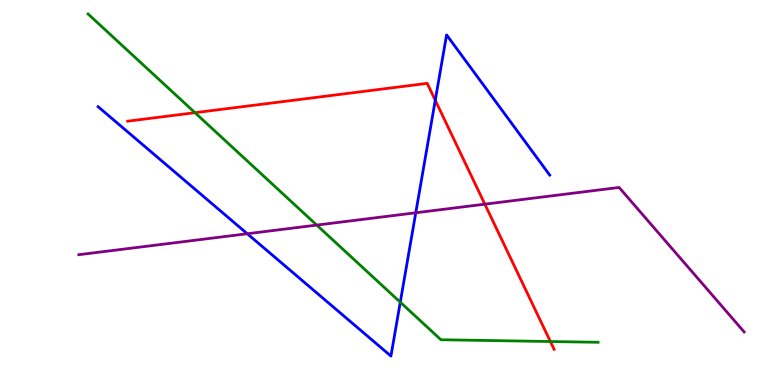[{'lines': ['blue', 'red'], 'intersections': [{'x': 5.62, 'y': 7.4}]}, {'lines': ['green', 'red'], 'intersections': [{'x': 2.52, 'y': 7.07}, {'x': 7.1, 'y': 1.13}]}, {'lines': ['purple', 'red'], 'intersections': [{'x': 6.26, 'y': 4.7}]}, {'lines': ['blue', 'green'], 'intersections': [{'x': 5.16, 'y': 2.15}]}, {'lines': ['blue', 'purple'], 'intersections': [{'x': 3.19, 'y': 3.93}, {'x': 5.36, 'y': 4.47}]}, {'lines': ['green', 'purple'], 'intersections': [{'x': 4.09, 'y': 4.15}]}]